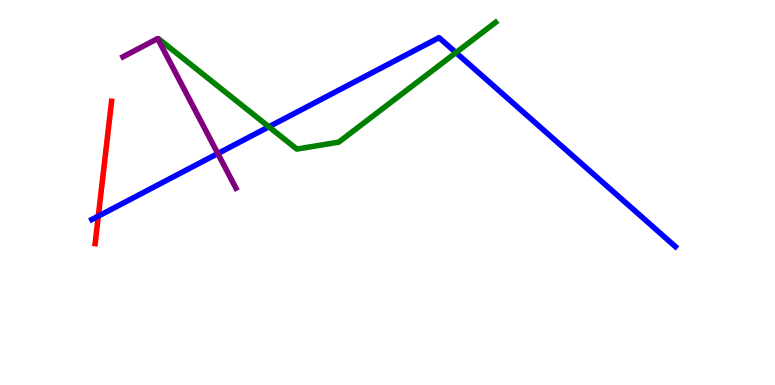[{'lines': ['blue', 'red'], 'intersections': [{'x': 1.27, 'y': 4.39}]}, {'lines': ['green', 'red'], 'intersections': []}, {'lines': ['purple', 'red'], 'intersections': []}, {'lines': ['blue', 'green'], 'intersections': [{'x': 3.47, 'y': 6.71}, {'x': 5.88, 'y': 8.63}]}, {'lines': ['blue', 'purple'], 'intersections': [{'x': 2.81, 'y': 6.01}]}, {'lines': ['green', 'purple'], 'intersections': []}]